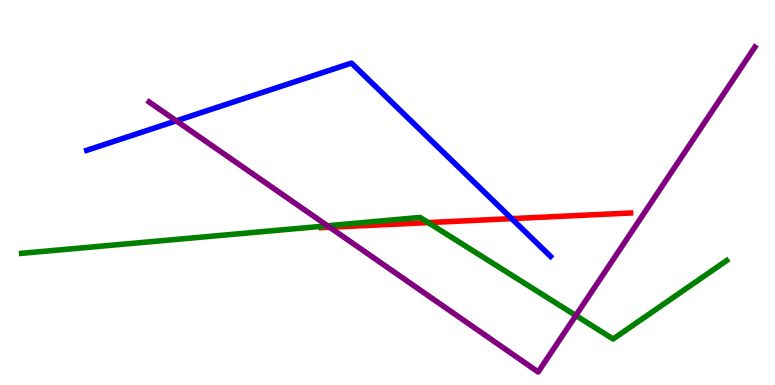[{'lines': ['blue', 'red'], 'intersections': [{'x': 6.6, 'y': 4.32}]}, {'lines': ['green', 'red'], 'intersections': [{'x': 5.53, 'y': 4.22}]}, {'lines': ['purple', 'red'], 'intersections': [{'x': 4.25, 'y': 4.1}]}, {'lines': ['blue', 'green'], 'intersections': []}, {'lines': ['blue', 'purple'], 'intersections': [{'x': 2.27, 'y': 6.86}]}, {'lines': ['green', 'purple'], 'intersections': [{'x': 4.23, 'y': 4.14}, {'x': 7.43, 'y': 1.8}]}]